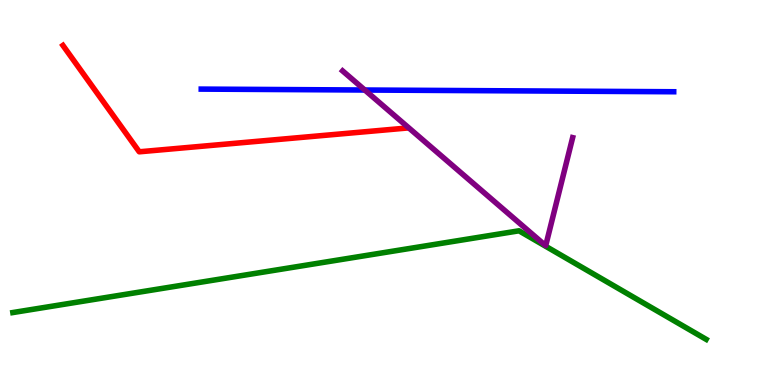[{'lines': ['blue', 'red'], 'intersections': []}, {'lines': ['green', 'red'], 'intersections': []}, {'lines': ['purple', 'red'], 'intersections': []}, {'lines': ['blue', 'green'], 'intersections': []}, {'lines': ['blue', 'purple'], 'intersections': [{'x': 4.71, 'y': 7.66}]}, {'lines': ['green', 'purple'], 'intersections': []}]